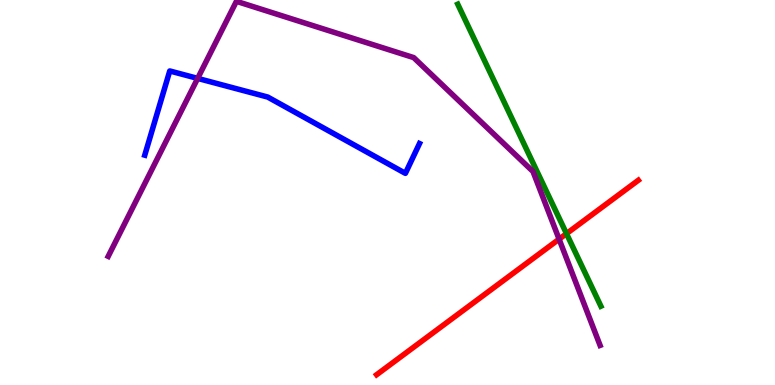[{'lines': ['blue', 'red'], 'intersections': []}, {'lines': ['green', 'red'], 'intersections': [{'x': 7.31, 'y': 3.93}]}, {'lines': ['purple', 'red'], 'intersections': [{'x': 7.21, 'y': 3.79}]}, {'lines': ['blue', 'green'], 'intersections': []}, {'lines': ['blue', 'purple'], 'intersections': [{'x': 2.55, 'y': 7.96}]}, {'lines': ['green', 'purple'], 'intersections': []}]